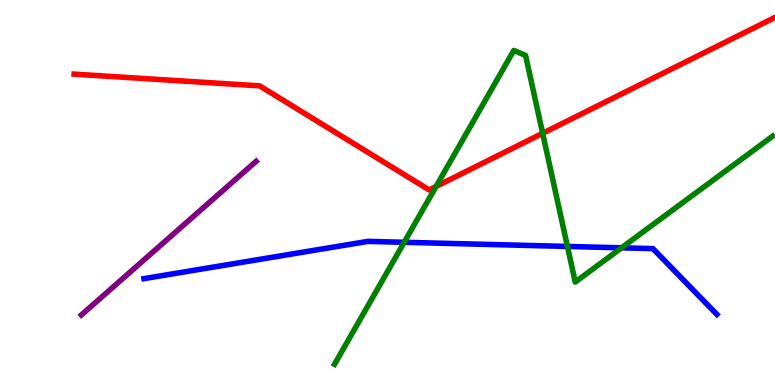[{'lines': ['blue', 'red'], 'intersections': []}, {'lines': ['green', 'red'], 'intersections': [{'x': 5.63, 'y': 5.16}, {'x': 7.0, 'y': 6.54}]}, {'lines': ['purple', 'red'], 'intersections': []}, {'lines': ['blue', 'green'], 'intersections': [{'x': 5.22, 'y': 3.71}, {'x': 7.32, 'y': 3.6}, {'x': 8.02, 'y': 3.56}]}, {'lines': ['blue', 'purple'], 'intersections': []}, {'lines': ['green', 'purple'], 'intersections': []}]